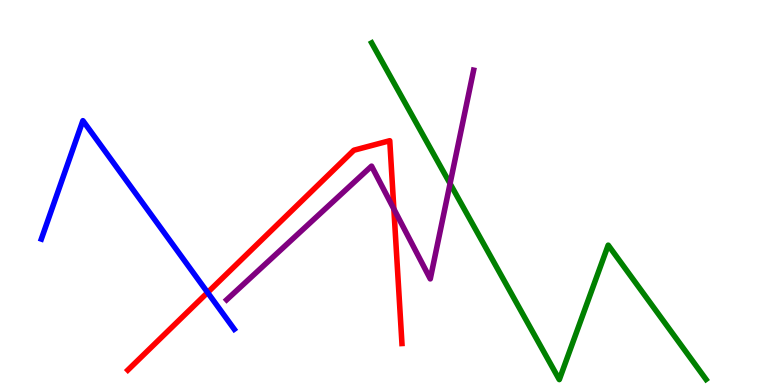[{'lines': ['blue', 'red'], 'intersections': [{'x': 2.68, 'y': 2.4}]}, {'lines': ['green', 'red'], 'intersections': []}, {'lines': ['purple', 'red'], 'intersections': [{'x': 5.08, 'y': 4.57}]}, {'lines': ['blue', 'green'], 'intersections': []}, {'lines': ['blue', 'purple'], 'intersections': []}, {'lines': ['green', 'purple'], 'intersections': [{'x': 5.81, 'y': 5.23}]}]